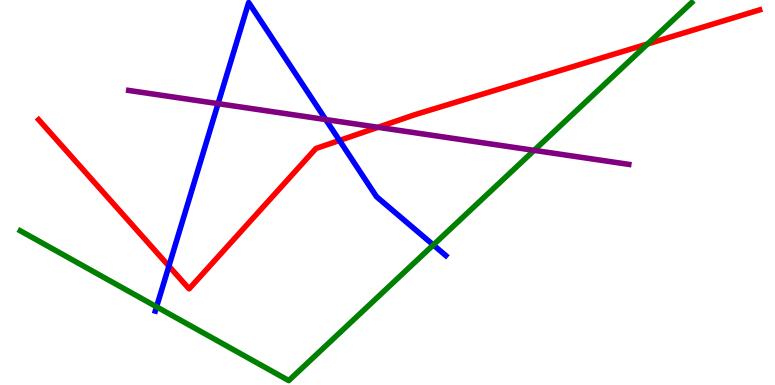[{'lines': ['blue', 'red'], 'intersections': [{'x': 2.18, 'y': 3.09}, {'x': 4.38, 'y': 6.35}]}, {'lines': ['green', 'red'], 'intersections': [{'x': 8.36, 'y': 8.86}]}, {'lines': ['purple', 'red'], 'intersections': [{'x': 4.88, 'y': 6.69}]}, {'lines': ['blue', 'green'], 'intersections': [{'x': 2.02, 'y': 2.03}, {'x': 5.59, 'y': 3.64}]}, {'lines': ['blue', 'purple'], 'intersections': [{'x': 2.81, 'y': 7.31}, {'x': 4.2, 'y': 6.89}]}, {'lines': ['green', 'purple'], 'intersections': [{'x': 6.89, 'y': 6.09}]}]